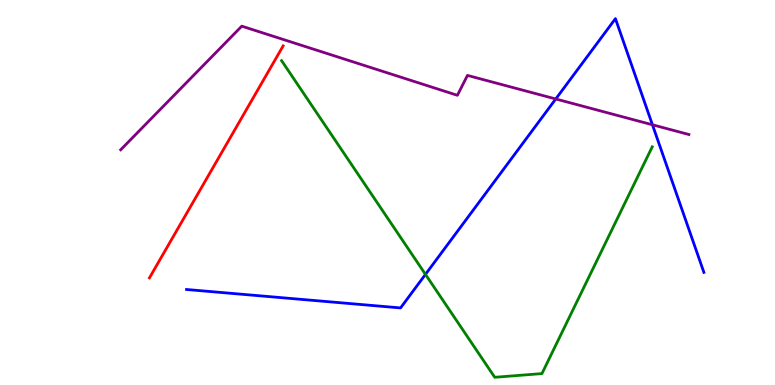[{'lines': ['blue', 'red'], 'intersections': []}, {'lines': ['green', 'red'], 'intersections': []}, {'lines': ['purple', 'red'], 'intersections': []}, {'lines': ['blue', 'green'], 'intersections': [{'x': 5.49, 'y': 2.87}]}, {'lines': ['blue', 'purple'], 'intersections': [{'x': 7.17, 'y': 7.43}, {'x': 8.42, 'y': 6.76}]}, {'lines': ['green', 'purple'], 'intersections': []}]